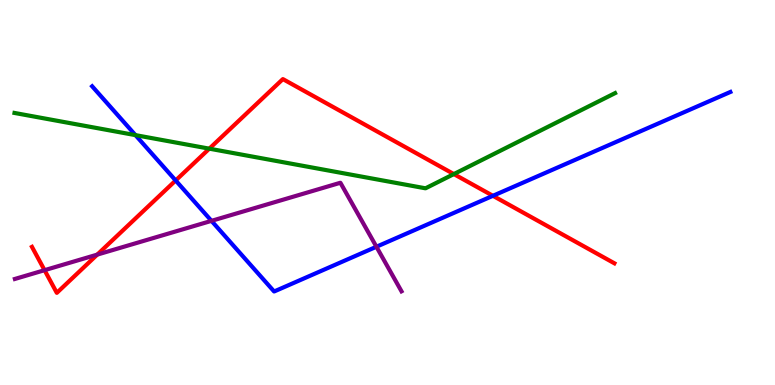[{'lines': ['blue', 'red'], 'intersections': [{'x': 2.27, 'y': 5.31}, {'x': 6.36, 'y': 4.91}]}, {'lines': ['green', 'red'], 'intersections': [{'x': 2.7, 'y': 6.14}, {'x': 5.86, 'y': 5.48}]}, {'lines': ['purple', 'red'], 'intersections': [{'x': 0.575, 'y': 2.98}, {'x': 1.26, 'y': 3.39}]}, {'lines': ['blue', 'green'], 'intersections': [{'x': 1.75, 'y': 6.49}]}, {'lines': ['blue', 'purple'], 'intersections': [{'x': 2.73, 'y': 4.26}, {'x': 4.86, 'y': 3.59}]}, {'lines': ['green', 'purple'], 'intersections': []}]